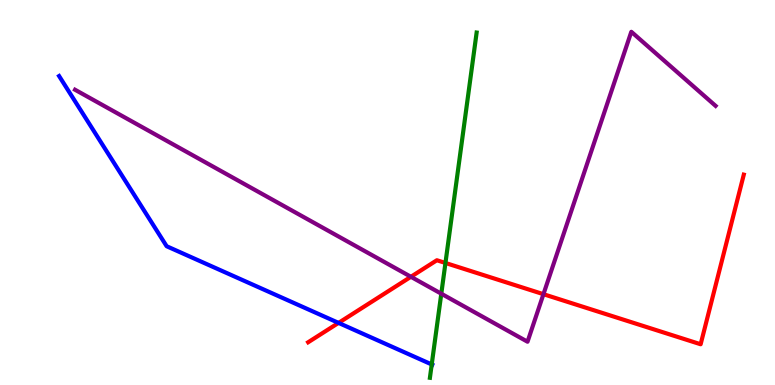[{'lines': ['blue', 'red'], 'intersections': [{'x': 4.37, 'y': 1.61}]}, {'lines': ['green', 'red'], 'intersections': [{'x': 5.75, 'y': 3.17}]}, {'lines': ['purple', 'red'], 'intersections': [{'x': 5.3, 'y': 2.81}, {'x': 7.01, 'y': 2.36}]}, {'lines': ['blue', 'green'], 'intersections': [{'x': 5.57, 'y': 0.534}]}, {'lines': ['blue', 'purple'], 'intersections': []}, {'lines': ['green', 'purple'], 'intersections': [{'x': 5.69, 'y': 2.37}]}]